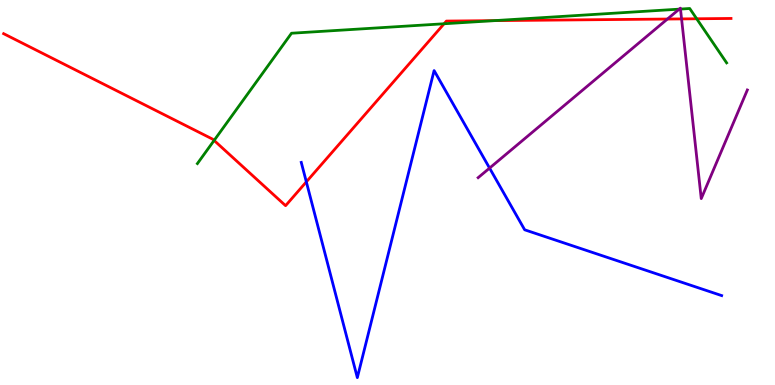[{'lines': ['blue', 'red'], 'intersections': [{'x': 3.95, 'y': 5.28}]}, {'lines': ['green', 'red'], 'intersections': [{'x': 2.76, 'y': 6.35}, {'x': 5.73, 'y': 9.38}, {'x': 6.38, 'y': 9.46}, {'x': 8.99, 'y': 9.51}]}, {'lines': ['purple', 'red'], 'intersections': [{'x': 8.61, 'y': 9.51}, {'x': 8.79, 'y': 9.51}]}, {'lines': ['blue', 'green'], 'intersections': []}, {'lines': ['blue', 'purple'], 'intersections': [{'x': 6.32, 'y': 5.63}]}, {'lines': ['green', 'purple'], 'intersections': [{'x': 8.76, 'y': 9.76}, {'x': 8.78, 'y': 9.76}]}]